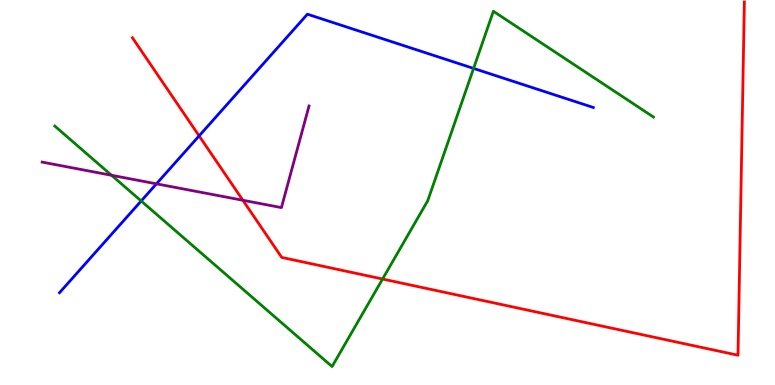[{'lines': ['blue', 'red'], 'intersections': [{'x': 2.57, 'y': 6.47}]}, {'lines': ['green', 'red'], 'intersections': [{'x': 4.94, 'y': 2.75}]}, {'lines': ['purple', 'red'], 'intersections': [{'x': 3.13, 'y': 4.8}]}, {'lines': ['blue', 'green'], 'intersections': [{'x': 1.82, 'y': 4.78}, {'x': 6.11, 'y': 8.22}]}, {'lines': ['blue', 'purple'], 'intersections': [{'x': 2.02, 'y': 5.23}]}, {'lines': ['green', 'purple'], 'intersections': [{'x': 1.44, 'y': 5.45}]}]